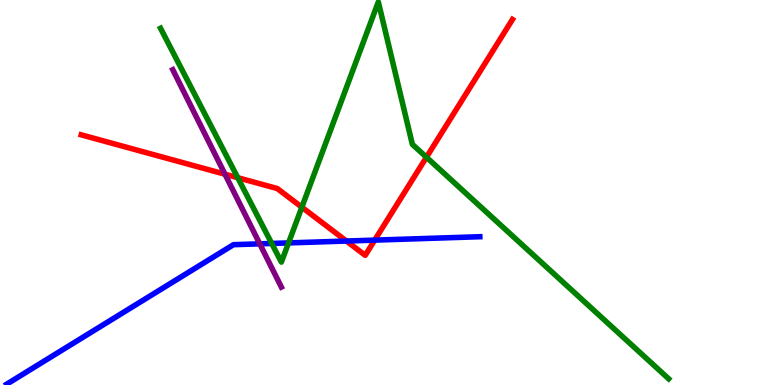[{'lines': ['blue', 'red'], 'intersections': [{'x': 4.47, 'y': 3.74}, {'x': 4.83, 'y': 3.76}]}, {'lines': ['green', 'red'], 'intersections': [{'x': 3.07, 'y': 5.38}, {'x': 3.89, 'y': 4.62}, {'x': 5.5, 'y': 5.92}]}, {'lines': ['purple', 'red'], 'intersections': [{'x': 2.9, 'y': 5.48}]}, {'lines': ['blue', 'green'], 'intersections': [{'x': 3.51, 'y': 3.68}, {'x': 3.72, 'y': 3.69}]}, {'lines': ['blue', 'purple'], 'intersections': [{'x': 3.35, 'y': 3.67}]}, {'lines': ['green', 'purple'], 'intersections': []}]